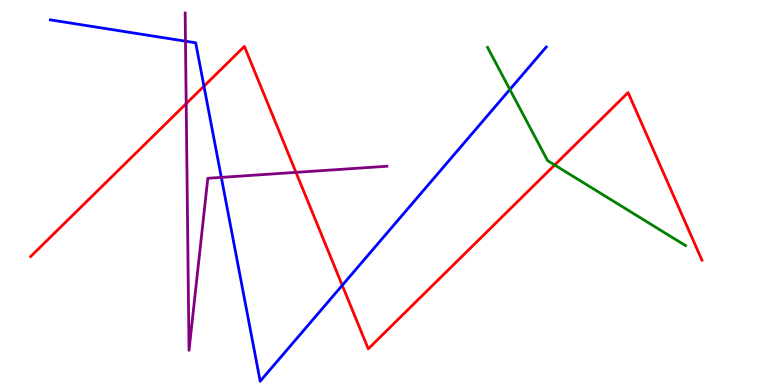[{'lines': ['blue', 'red'], 'intersections': [{'x': 2.63, 'y': 7.76}, {'x': 4.42, 'y': 2.59}]}, {'lines': ['green', 'red'], 'intersections': [{'x': 7.16, 'y': 5.71}]}, {'lines': ['purple', 'red'], 'intersections': [{'x': 2.4, 'y': 7.31}, {'x': 3.82, 'y': 5.52}]}, {'lines': ['blue', 'green'], 'intersections': [{'x': 6.58, 'y': 7.68}]}, {'lines': ['blue', 'purple'], 'intersections': [{'x': 2.39, 'y': 8.93}, {'x': 2.86, 'y': 5.39}]}, {'lines': ['green', 'purple'], 'intersections': []}]